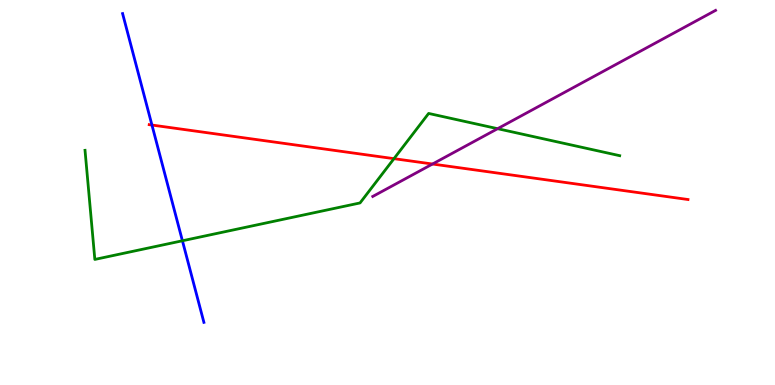[{'lines': ['blue', 'red'], 'intersections': [{'x': 1.96, 'y': 6.75}]}, {'lines': ['green', 'red'], 'intersections': [{'x': 5.08, 'y': 5.88}]}, {'lines': ['purple', 'red'], 'intersections': [{'x': 5.58, 'y': 5.74}]}, {'lines': ['blue', 'green'], 'intersections': [{'x': 2.35, 'y': 3.75}]}, {'lines': ['blue', 'purple'], 'intersections': []}, {'lines': ['green', 'purple'], 'intersections': [{'x': 6.42, 'y': 6.66}]}]